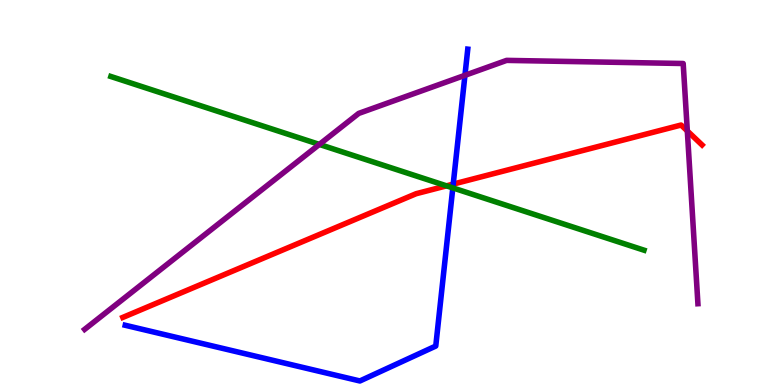[{'lines': ['blue', 'red'], 'intersections': [{'x': 5.85, 'y': 5.22}]}, {'lines': ['green', 'red'], 'intersections': [{'x': 5.76, 'y': 5.17}]}, {'lines': ['purple', 'red'], 'intersections': [{'x': 8.87, 'y': 6.6}]}, {'lines': ['blue', 'green'], 'intersections': [{'x': 5.84, 'y': 5.12}]}, {'lines': ['blue', 'purple'], 'intersections': [{'x': 6.0, 'y': 8.04}]}, {'lines': ['green', 'purple'], 'intersections': [{'x': 4.12, 'y': 6.25}]}]